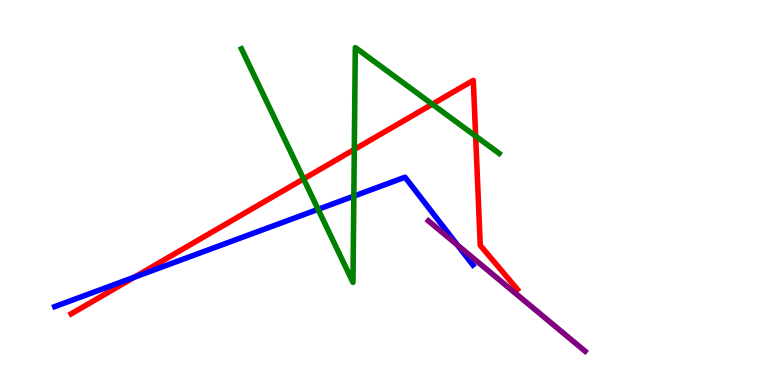[{'lines': ['blue', 'red'], 'intersections': [{'x': 1.73, 'y': 2.8}]}, {'lines': ['green', 'red'], 'intersections': [{'x': 3.92, 'y': 5.35}, {'x': 4.57, 'y': 6.12}, {'x': 5.58, 'y': 7.29}, {'x': 6.14, 'y': 6.46}]}, {'lines': ['purple', 'red'], 'intersections': []}, {'lines': ['blue', 'green'], 'intersections': [{'x': 4.1, 'y': 4.56}, {'x': 4.57, 'y': 4.91}]}, {'lines': ['blue', 'purple'], 'intersections': [{'x': 5.9, 'y': 3.63}]}, {'lines': ['green', 'purple'], 'intersections': []}]